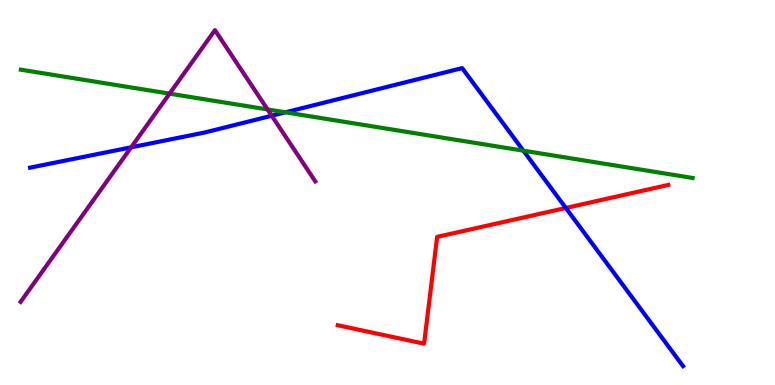[{'lines': ['blue', 'red'], 'intersections': [{'x': 7.3, 'y': 4.6}]}, {'lines': ['green', 'red'], 'intersections': []}, {'lines': ['purple', 'red'], 'intersections': []}, {'lines': ['blue', 'green'], 'intersections': [{'x': 3.68, 'y': 7.08}, {'x': 6.75, 'y': 6.09}]}, {'lines': ['blue', 'purple'], 'intersections': [{'x': 1.69, 'y': 6.17}, {'x': 3.51, 'y': 6.99}]}, {'lines': ['green', 'purple'], 'intersections': [{'x': 2.19, 'y': 7.57}, {'x': 3.45, 'y': 7.16}]}]